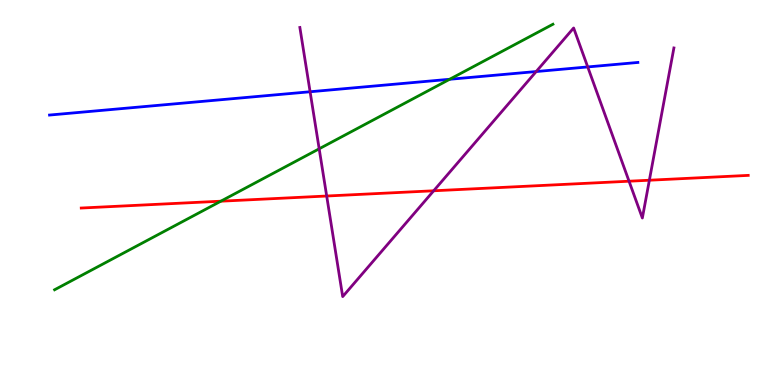[{'lines': ['blue', 'red'], 'intersections': []}, {'lines': ['green', 'red'], 'intersections': [{'x': 2.85, 'y': 4.77}]}, {'lines': ['purple', 'red'], 'intersections': [{'x': 4.22, 'y': 4.91}, {'x': 5.6, 'y': 5.04}, {'x': 8.12, 'y': 5.29}, {'x': 8.38, 'y': 5.32}]}, {'lines': ['blue', 'green'], 'intersections': [{'x': 5.8, 'y': 7.94}]}, {'lines': ['blue', 'purple'], 'intersections': [{'x': 4.0, 'y': 7.62}, {'x': 6.92, 'y': 8.14}, {'x': 7.58, 'y': 8.26}]}, {'lines': ['green', 'purple'], 'intersections': [{'x': 4.12, 'y': 6.14}]}]